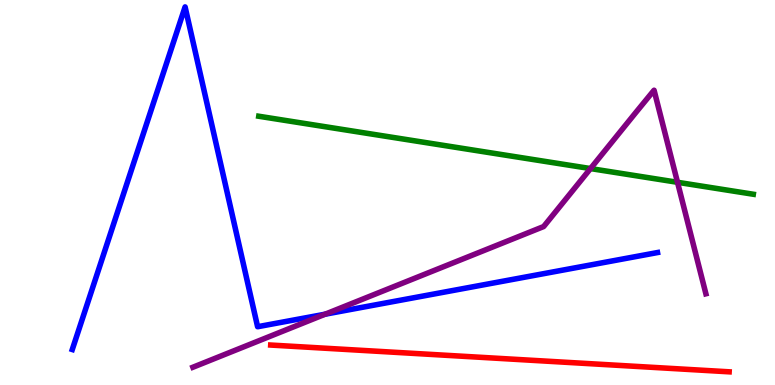[{'lines': ['blue', 'red'], 'intersections': []}, {'lines': ['green', 'red'], 'intersections': []}, {'lines': ['purple', 'red'], 'intersections': []}, {'lines': ['blue', 'green'], 'intersections': []}, {'lines': ['blue', 'purple'], 'intersections': [{'x': 4.2, 'y': 1.84}]}, {'lines': ['green', 'purple'], 'intersections': [{'x': 7.62, 'y': 5.62}, {'x': 8.74, 'y': 5.27}]}]